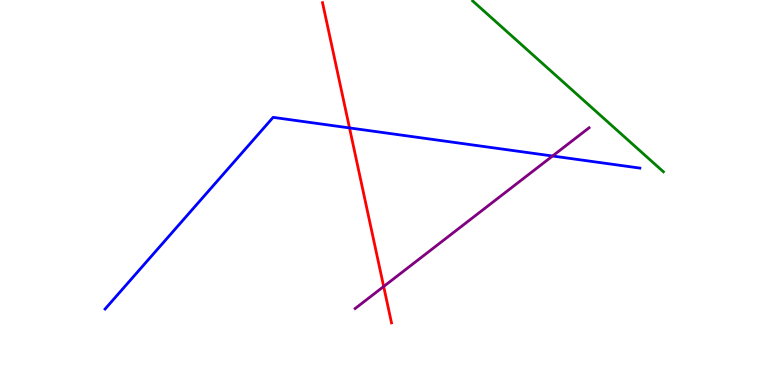[{'lines': ['blue', 'red'], 'intersections': [{'x': 4.51, 'y': 6.68}]}, {'lines': ['green', 'red'], 'intersections': []}, {'lines': ['purple', 'red'], 'intersections': [{'x': 4.95, 'y': 2.56}]}, {'lines': ['blue', 'green'], 'intersections': []}, {'lines': ['blue', 'purple'], 'intersections': [{'x': 7.13, 'y': 5.95}]}, {'lines': ['green', 'purple'], 'intersections': []}]